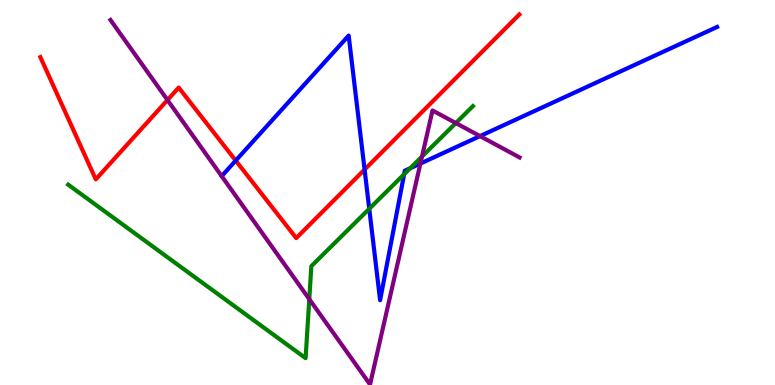[{'lines': ['blue', 'red'], 'intersections': [{'x': 3.04, 'y': 5.83}, {'x': 4.7, 'y': 5.6}]}, {'lines': ['green', 'red'], 'intersections': []}, {'lines': ['purple', 'red'], 'intersections': [{'x': 2.16, 'y': 7.4}]}, {'lines': ['blue', 'green'], 'intersections': [{'x': 4.76, 'y': 4.58}, {'x': 5.21, 'y': 5.47}, {'x': 5.29, 'y': 5.63}]}, {'lines': ['blue', 'purple'], 'intersections': [{'x': 5.42, 'y': 5.75}, {'x': 6.19, 'y': 6.46}]}, {'lines': ['green', 'purple'], 'intersections': [{'x': 3.99, 'y': 2.23}, {'x': 5.45, 'y': 5.93}, {'x': 5.88, 'y': 6.8}]}]